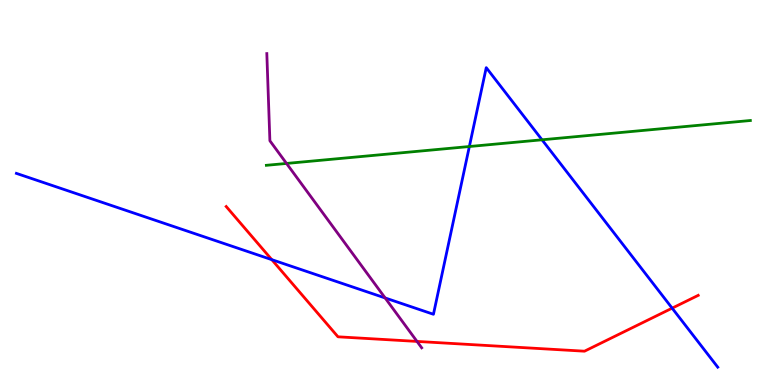[{'lines': ['blue', 'red'], 'intersections': [{'x': 3.51, 'y': 3.26}, {'x': 8.67, 'y': 2.0}]}, {'lines': ['green', 'red'], 'intersections': []}, {'lines': ['purple', 'red'], 'intersections': [{'x': 5.38, 'y': 1.13}]}, {'lines': ['blue', 'green'], 'intersections': [{'x': 6.06, 'y': 6.19}, {'x': 6.99, 'y': 6.37}]}, {'lines': ['blue', 'purple'], 'intersections': [{'x': 4.97, 'y': 2.26}]}, {'lines': ['green', 'purple'], 'intersections': [{'x': 3.7, 'y': 5.75}]}]